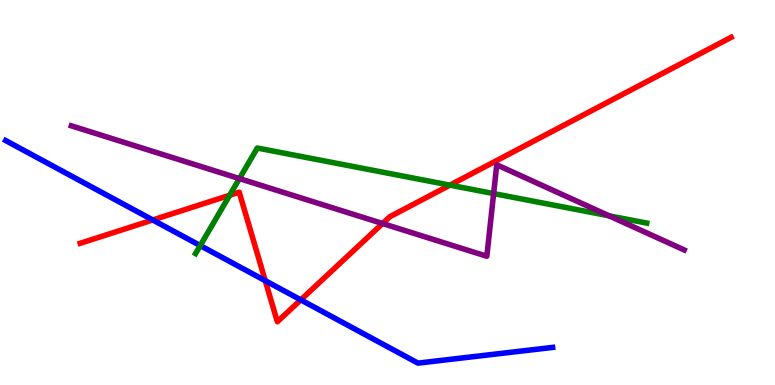[{'lines': ['blue', 'red'], 'intersections': [{'x': 1.97, 'y': 4.29}, {'x': 3.42, 'y': 2.71}, {'x': 3.88, 'y': 2.21}]}, {'lines': ['green', 'red'], 'intersections': [{'x': 2.96, 'y': 4.93}, {'x': 5.81, 'y': 5.19}]}, {'lines': ['purple', 'red'], 'intersections': [{'x': 4.94, 'y': 4.19}]}, {'lines': ['blue', 'green'], 'intersections': [{'x': 2.58, 'y': 3.62}]}, {'lines': ['blue', 'purple'], 'intersections': []}, {'lines': ['green', 'purple'], 'intersections': [{'x': 3.09, 'y': 5.36}, {'x': 6.37, 'y': 4.97}, {'x': 7.86, 'y': 4.39}]}]